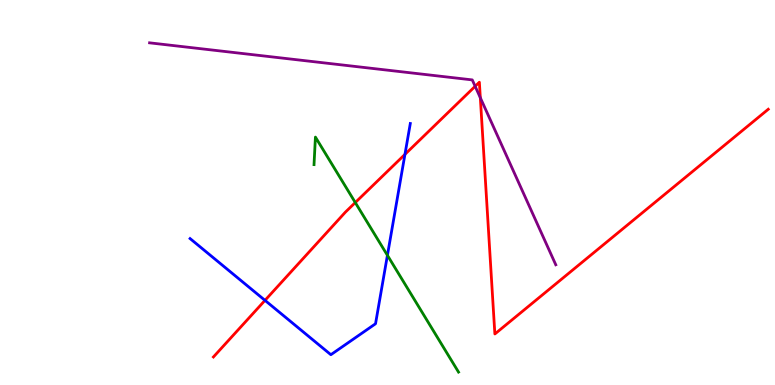[{'lines': ['blue', 'red'], 'intersections': [{'x': 3.42, 'y': 2.2}, {'x': 5.23, 'y': 5.99}]}, {'lines': ['green', 'red'], 'intersections': [{'x': 4.58, 'y': 4.74}]}, {'lines': ['purple', 'red'], 'intersections': [{'x': 6.13, 'y': 7.76}, {'x': 6.2, 'y': 7.46}]}, {'lines': ['blue', 'green'], 'intersections': [{'x': 5.0, 'y': 3.37}]}, {'lines': ['blue', 'purple'], 'intersections': []}, {'lines': ['green', 'purple'], 'intersections': []}]